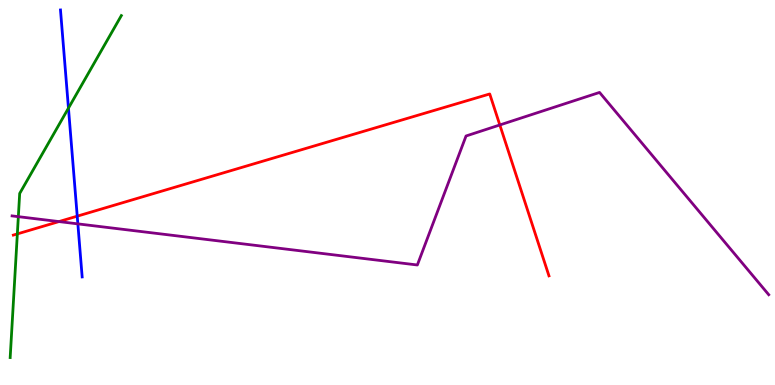[{'lines': ['blue', 'red'], 'intersections': [{'x': 0.997, 'y': 4.39}]}, {'lines': ['green', 'red'], 'intersections': [{'x': 0.224, 'y': 3.92}]}, {'lines': ['purple', 'red'], 'intersections': [{'x': 0.761, 'y': 4.24}, {'x': 6.45, 'y': 6.75}]}, {'lines': ['blue', 'green'], 'intersections': [{'x': 0.883, 'y': 7.19}]}, {'lines': ['blue', 'purple'], 'intersections': [{'x': 1.0, 'y': 4.19}]}, {'lines': ['green', 'purple'], 'intersections': [{'x': 0.237, 'y': 4.37}]}]